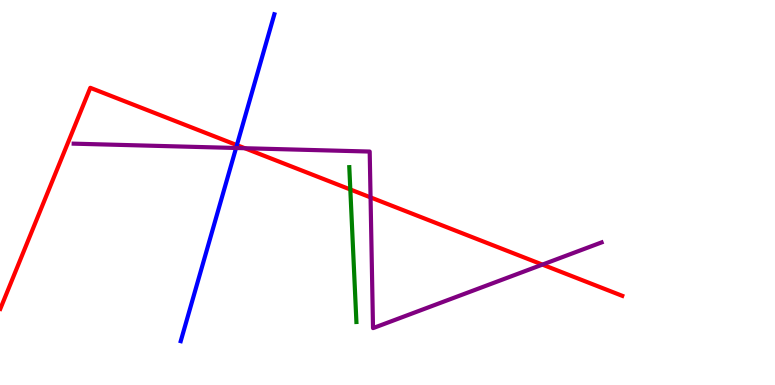[{'lines': ['blue', 'red'], 'intersections': [{'x': 3.06, 'y': 6.23}]}, {'lines': ['green', 'red'], 'intersections': [{'x': 4.52, 'y': 5.08}]}, {'lines': ['purple', 'red'], 'intersections': [{'x': 3.16, 'y': 6.15}, {'x': 4.78, 'y': 4.87}, {'x': 7.0, 'y': 3.13}]}, {'lines': ['blue', 'green'], 'intersections': []}, {'lines': ['blue', 'purple'], 'intersections': [{'x': 3.05, 'y': 6.16}]}, {'lines': ['green', 'purple'], 'intersections': []}]